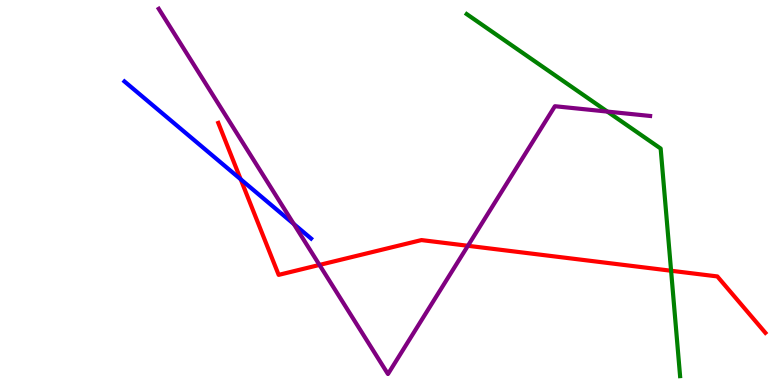[{'lines': ['blue', 'red'], 'intersections': [{'x': 3.11, 'y': 5.34}]}, {'lines': ['green', 'red'], 'intersections': [{'x': 8.66, 'y': 2.97}]}, {'lines': ['purple', 'red'], 'intersections': [{'x': 4.12, 'y': 3.12}, {'x': 6.04, 'y': 3.62}]}, {'lines': ['blue', 'green'], 'intersections': []}, {'lines': ['blue', 'purple'], 'intersections': [{'x': 3.79, 'y': 4.18}]}, {'lines': ['green', 'purple'], 'intersections': [{'x': 7.84, 'y': 7.1}]}]